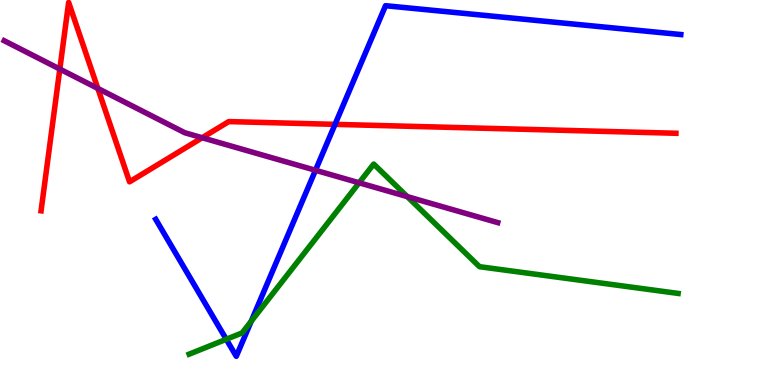[{'lines': ['blue', 'red'], 'intersections': [{'x': 4.32, 'y': 6.77}]}, {'lines': ['green', 'red'], 'intersections': []}, {'lines': ['purple', 'red'], 'intersections': [{'x': 0.772, 'y': 8.21}, {'x': 1.26, 'y': 7.7}, {'x': 2.61, 'y': 6.42}]}, {'lines': ['blue', 'green'], 'intersections': [{'x': 2.92, 'y': 1.19}, {'x': 3.24, 'y': 1.66}]}, {'lines': ['blue', 'purple'], 'intersections': [{'x': 4.07, 'y': 5.58}]}, {'lines': ['green', 'purple'], 'intersections': [{'x': 4.63, 'y': 5.25}, {'x': 5.26, 'y': 4.89}]}]